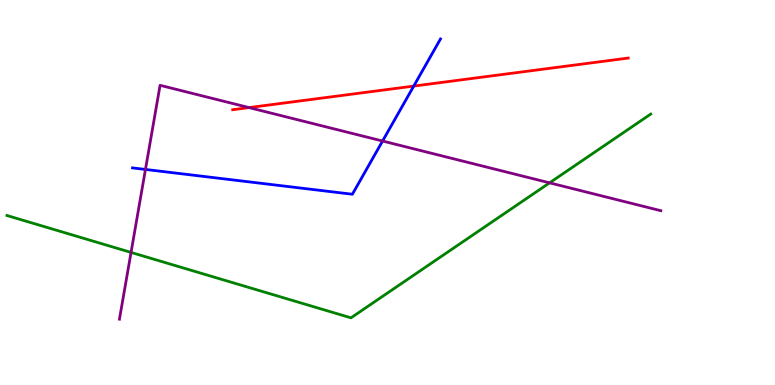[{'lines': ['blue', 'red'], 'intersections': [{'x': 5.34, 'y': 7.76}]}, {'lines': ['green', 'red'], 'intersections': []}, {'lines': ['purple', 'red'], 'intersections': [{'x': 3.21, 'y': 7.21}]}, {'lines': ['blue', 'green'], 'intersections': []}, {'lines': ['blue', 'purple'], 'intersections': [{'x': 1.88, 'y': 5.6}, {'x': 4.94, 'y': 6.34}]}, {'lines': ['green', 'purple'], 'intersections': [{'x': 1.69, 'y': 3.44}, {'x': 7.09, 'y': 5.25}]}]